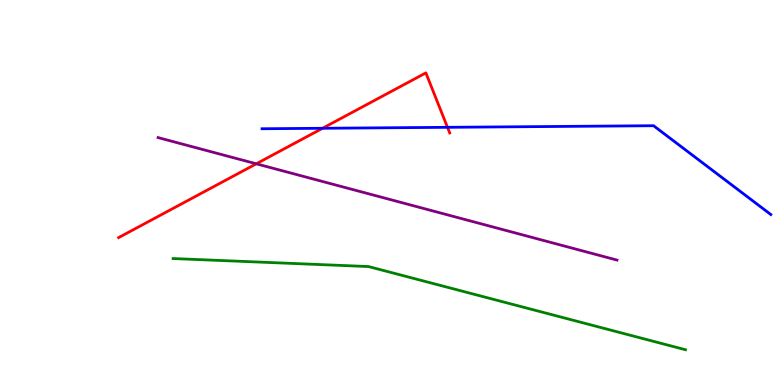[{'lines': ['blue', 'red'], 'intersections': [{'x': 4.16, 'y': 6.67}, {'x': 5.77, 'y': 6.69}]}, {'lines': ['green', 'red'], 'intersections': []}, {'lines': ['purple', 'red'], 'intersections': [{'x': 3.31, 'y': 5.75}]}, {'lines': ['blue', 'green'], 'intersections': []}, {'lines': ['blue', 'purple'], 'intersections': []}, {'lines': ['green', 'purple'], 'intersections': []}]